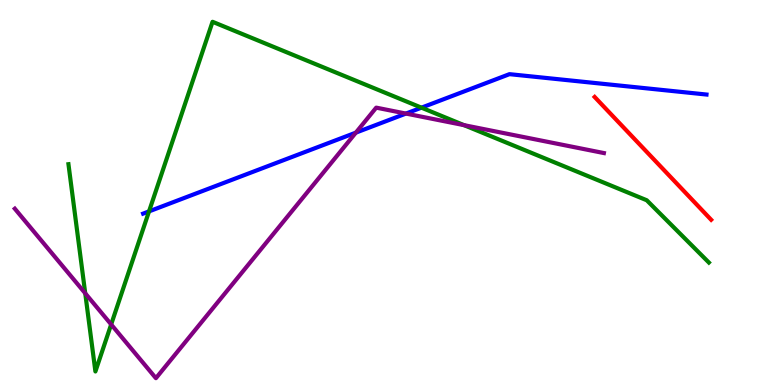[{'lines': ['blue', 'red'], 'intersections': []}, {'lines': ['green', 'red'], 'intersections': []}, {'lines': ['purple', 'red'], 'intersections': []}, {'lines': ['blue', 'green'], 'intersections': [{'x': 1.92, 'y': 4.51}, {'x': 5.44, 'y': 7.2}]}, {'lines': ['blue', 'purple'], 'intersections': [{'x': 4.59, 'y': 6.55}, {'x': 5.24, 'y': 7.05}]}, {'lines': ['green', 'purple'], 'intersections': [{'x': 1.1, 'y': 2.38}, {'x': 1.43, 'y': 1.57}, {'x': 5.99, 'y': 6.75}]}]